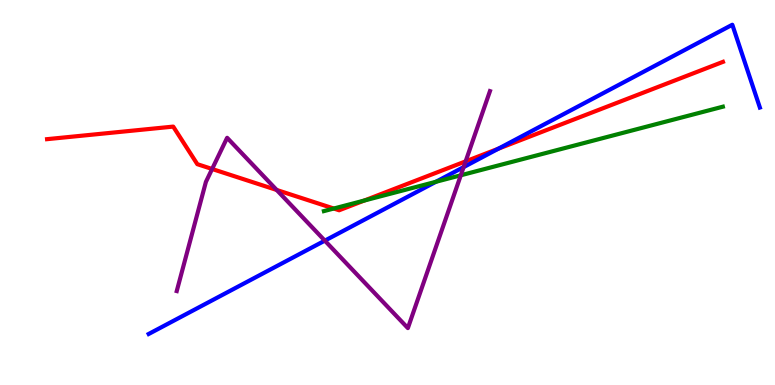[{'lines': ['blue', 'red'], 'intersections': [{'x': 6.43, 'y': 6.14}]}, {'lines': ['green', 'red'], 'intersections': [{'x': 4.31, 'y': 4.58}, {'x': 4.7, 'y': 4.79}]}, {'lines': ['purple', 'red'], 'intersections': [{'x': 2.74, 'y': 5.61}, {'x': 3.57, 'y': 5.07}, {'x': 6.01, 'y': 5.81}]}, {'lines': ['blue', 'green'], 'intersections': [{'x': 5.62, 'y': 5.28}]}, {'lines': ['blue', 'purple'], 'intersections': [{'x': 4.19, 'y': 3.75}, {'x': 5.98, 'y': 5.66}]}, {'lines': ['green', 'purple'], 'intersections': [{'x': 5.95, 'y': 5.45}]}]